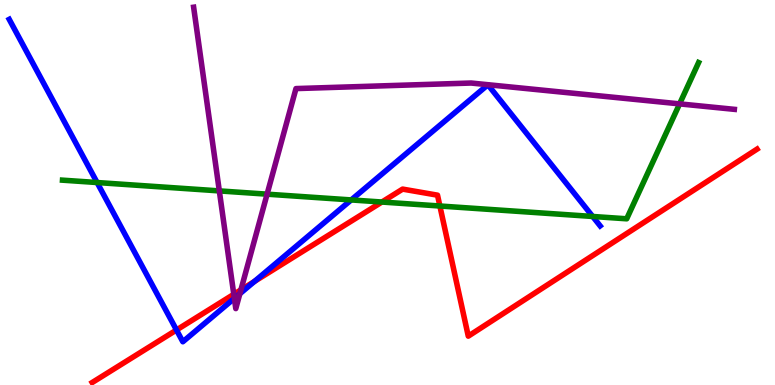[{'lines': ['blue', 'red'], 'intersections': [{'x': 2.28, 'y': 1.43}, {'x': 3.28, 'y': 2.69}]}, {'lines': ['green', 'red'], 'intersections': [{'x': 4.93, 'y': 4.75}, {'x': 5.68, 'y': 4.65}]}, {'lines': ['purple', 'red'], 'intersections': [{'x': 3.02, 'y': 2.36}, {'x': 3.11, 'y': 2.47}]}, {'lines': ['blue', 'green'], 'intersections': [{'x': 1.25, 'y': 5.26}, {'x': 4.53, 'y': 4.81}, {'x': 7.65, 'y': 4.38}]}, {'lines': ['blue', 'purple'], 'intersections': [{'x': 3.02, 'y': 2.25}, {'x': 3.1, 'y': 2.37}]}, {'lines': ['green', 'purple'], 'intersections': [{'x': 2.83, 'y': 5.04}, {'x': 3.45, 'y': 4.96}, {'x': 8.77, 'y': 7.3}]}]